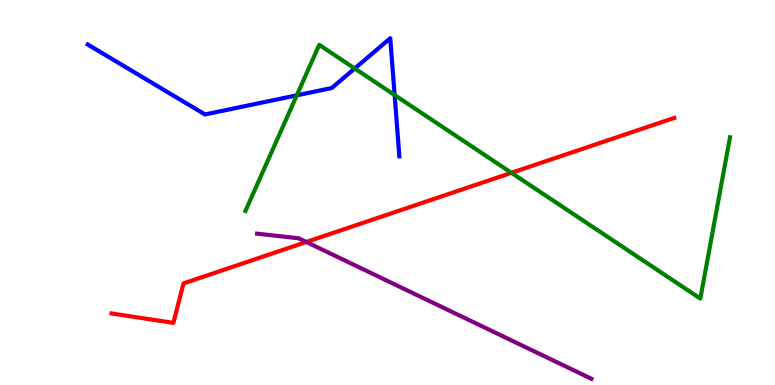[{'lines': ['blue', 'red'], 'intersections': []}, {'lines': ['green', 'red'], 'intersections': [{'x': 6.6, 'y': 5.51}]}, {'lines': ['purple', 'red'], 'intersections': [{'x': 3.95, 'y': 3.71}]}, {'lines': ['blue', 'green'], 'intersections': [{'x': 3.83, 'y': 7.52}, {'x': 4.58, 'y': 8.22}, {'x': 5.09, 'y': 7.53}]}, {'lines': ['blue', 'purple'], 'intersections': []}, {'lines': ['green', 'purple'], 'intersections': []}]